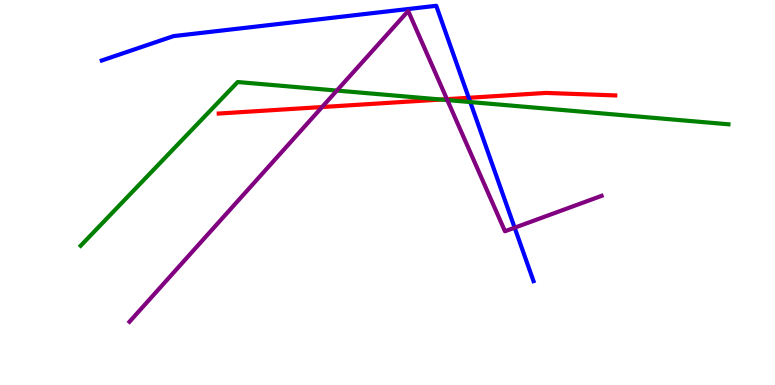[{'lines': ['blue', 'red'], 'intersections': [{'x': 6.05, 'y': 7.46}]}, {'lines': ['green', 'red'], 'intersections': [{'x': 5.69, 'y': 7.41}]}, {'lines': ['purple', 'red'], 'intersections': [{'x': 4.16, 'y': 7.22}, {'x': 5.77, 'y': 7.42}]}, {'lines': ['blue', 'green'], 'intersections': [{'x': 6.07, 'y': 7.35}]}, {'lines': ['blue', 'purple'], 'intersections': [{'x': 6.64, 'y': 4.09}]}, {'lines': ['green', 'purple'], 'intersections': [{'x': 4.35, 'y': 7.65}, {'x': 5.77, 'y': 7.4}]}]